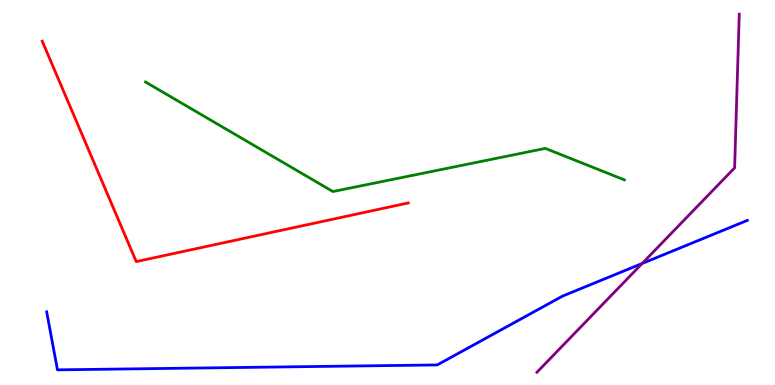[{'lines': ['blue', 'red'], 'intersections': []}, {'lines': ['green', 'red'], 'intersections': []}, {'lines': ['purple', 'red'], 'intersections': []}, {'lines': ['blue', 'green'], 'intersections': []}, {'lines': ['blue', 'purple'], 'intersections': [{'x': 8.29, 'y': 3.16}]}, {'lines': ['green', 'purple'], 'intersections': []}]